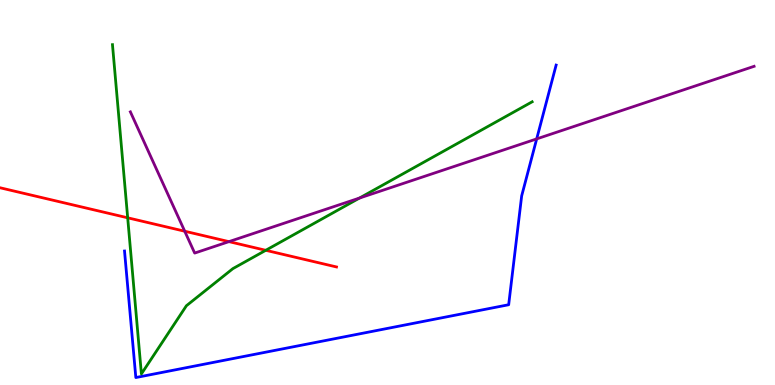[{'lines': ['blue', 'red'], 'intersections': []}, {'lines': ['green', 'red'], 'intersections': [{'x': 1.65, 'y': 4.34}, {'x': 3.43, 'y': 3.5}]}, {'lines': ['purple', 'red'], 'intersections': [{'x': 2.38, 'y': 3.99}, {'x': 2.95, 'y': 3.72}]}, {'lines': ['blue', 'green'], 'intersections': []}, {'lines': ['blue', 'purple'], 'intersections': [{'x': 6.92, 'y': 6.39}]}, {'lines': ['green', 'purple'], 'intersections': [{'x': 4.64, 'y': 4.86}]}]